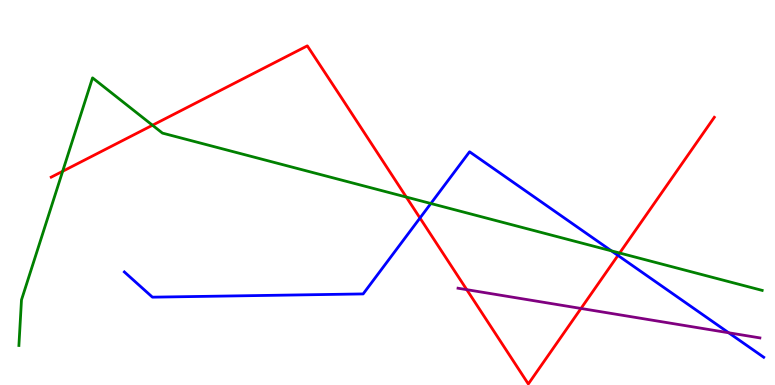[{'lines': ['blue', 'red'], 'intersections': [{'x': 5.42, 'y': 4.34}, {'x': 7.97, 'y': 3.37}]}, {'lines': ['green', 'red'], 'intersections': [{'x': 0.808, 'y': 5.55}, {'x': 1.97, 'y': 6.75}, {'x': 5.24, 'y': 4.88}, {'x': 8.0, 'y': 3.43}]}, {'lines': ['purple', 'red'], 'intersections': [{'x': 6.02, 'y': 2.48}, {'x': 7.5, 'y': 1.99}]}, {'lines': ['blue', 'green'], 'intersections': [{'x': 5.56, 'y': 4.71}, {'x': 7.89, 'y': 3.48}]}, {'lines': ['blue', 'purple'], 'intersections': [{'x': 9.4, 'y': 1.36}]}, {'lines': ['green', 'purple'], 'intersections': []}]